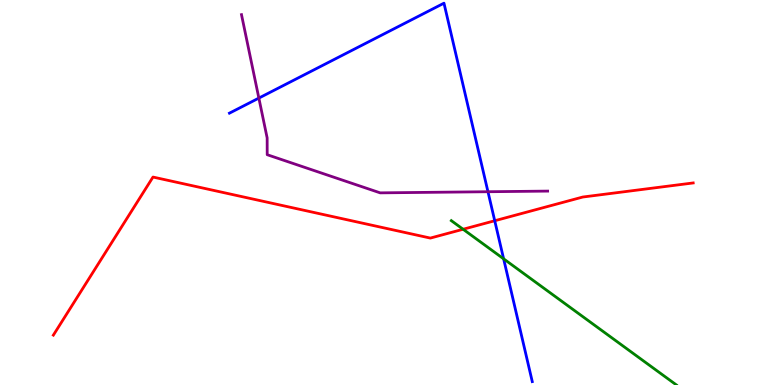[{'lines': ['blue', 'red'], 'intersections': [{'x': 6.38, 'y': 4.27}]}, {'lines': ['green', 'red'], 'intersections': [{'x': 5.98, 'y': 4.05}]}, {'lines': ['purple', 'red'], 'intersections': []}, {'lines': ['blue', 'green'], 'intersections': [{'x': 6.5, 'y': 3.28}]}, {'lines': ['blue', 'purple'], 'intersections': [{'x': 3.34, 'y': 7.45}, {'x': 6.3, 'y': 5.02}]}, {'lines': ['green', 'purple'], 'intersections': []}]